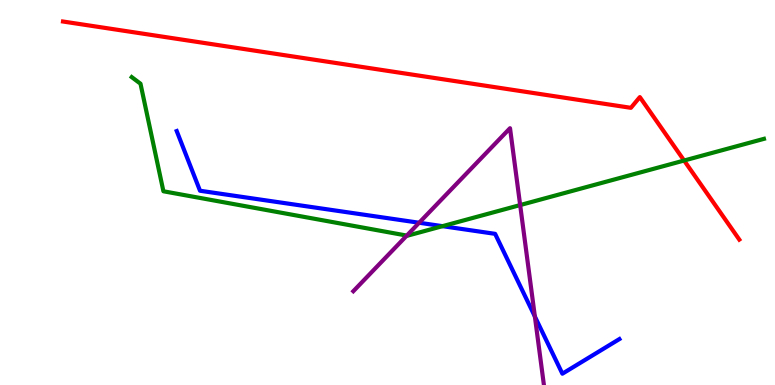[{'lines': ['blue', 'red'], 'intersections': []}, {'lines': ['green', 'red'], 'intersections': [{'x': 8.83, 'y': 5.83}]}, {'lines': ['purple', 'red'], 'intersections': []}, {'lines': ['blue', 'green'], 'intersections': [{'x': 5.71, 'y': 4.13}]}, {'lines': ['blue', 'purple'], 'intersections': [{'x': 5.41, 'y': 4.21}, {'x': 6.9, 'y': 1.78}]}, {'lines': ['green', 'purple'], 'intersections': [{'x': 5.25, 'y': 3.88}, {'x': 6.71, 'y': 4.67}]}]